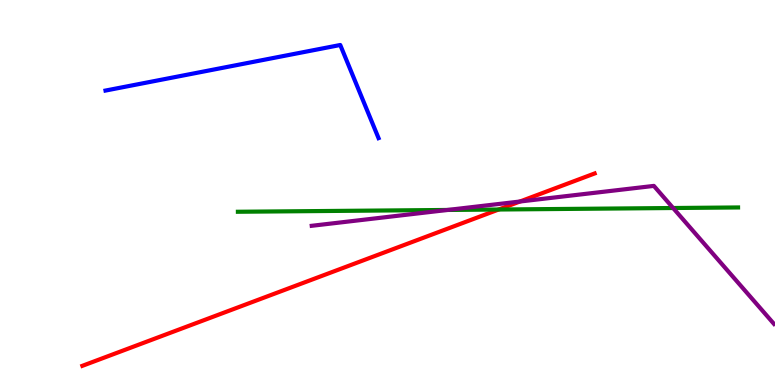[{'lines': ['blue', 'red'], 'intersections': []}, {'lines': ['green', 'red'], 'intersections': [{'x': 6.43, 'y': 4.56}]}, {'lines': ['purple', 'red'], 'intersections': [{'x': 6.71, 'y': 4.77}]}, {'lines': ['blue', 'green'], 'intersections': []}, {'lines': ['blue', 'purple'], 'intersections': []}, {'lines': ['green', 'purple'], 'intersections': [{'x': 5.78, 'y': 4.55}, {'x': 8.69, 'y': 4.6}]}]